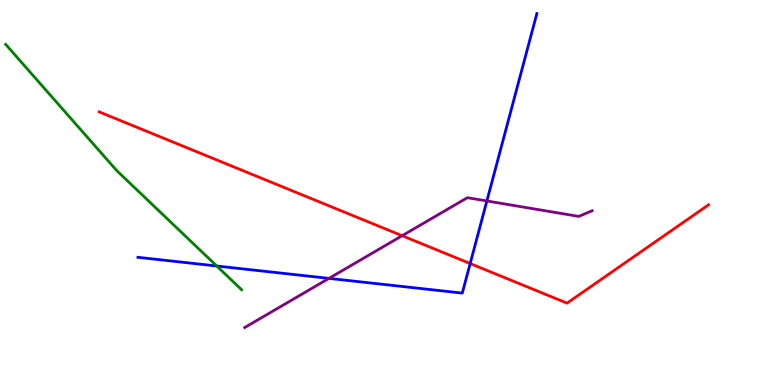[{'lines': ['blue', 'red'], 'intersections': [{'x': 6.07, 'y': 3.16}]}, {'lines': ['green', 'red'], 'intersections': []}, {'lines': ['purple', 'red'], 'intersections': [{'x': 5.19, 'y': 3.88}]}, {'lines': ['blue', 'green'], 'intersections': [{'x': 2.8, 'y': 3.09}]}, {'lines': ['blue', 'purple'], 'intersections': [{'x': 4.24, 'y': 2.77}, {'x': 6.28, 'y': 4.78}]}, {'lines': ['green', 'purple'], 'intersections': []}]